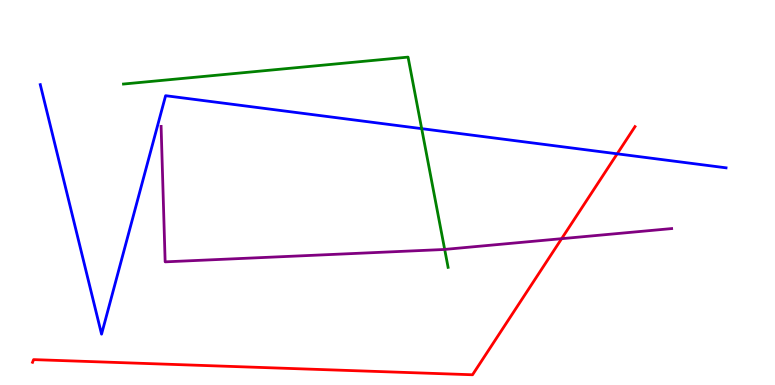[{'lines': ['blue', 'red'], 'intersections': [{'x': 7.96, 'y': 6.0}]}, {'lines': ['green', 'red'], 'intersections': []}, {'lines': ['purple', 'red'], 'intersections': [{'x': 7.25, 'y': 3.8}]}, {'lines': ['blue', 'green'], 'intersections': [{'x': 5.44, 'y': 6.66}]}, {'lines': ['blue', 'purple'], 'intersections': []}, {'lines': ['green', 'purple'], 'intersections': [{'x': 5.74, 'y': 3.52}]}]